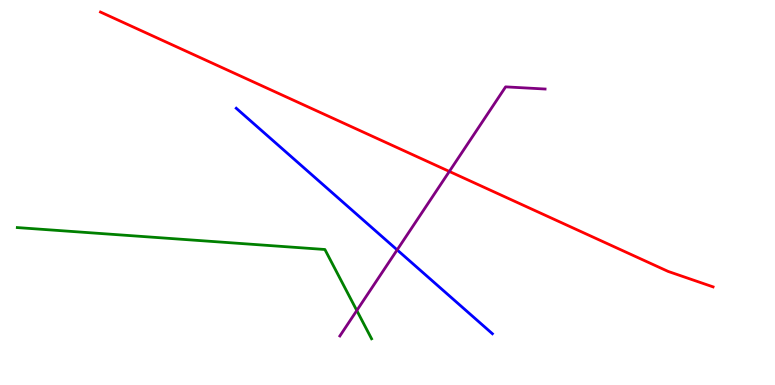[{'lines': ['blue', 'red'], 'intersections': []}, {'lines': ['green', 'red'], 'intersections': []}, {'lines': ['purple', 'red'], 'intersections': [{'x': 5.8, 'y': 5.55}]}, {'lines': ['blue', 'green'], 'intersections': []}, {'lines': ['blue', 'purple'], 'intersections': [{'x': 5.12, 'y': 3.51}]}, {'lines': ['green', 'purple'], 'intersections': [{'x': 4.6, 'y': 1.93}]}]